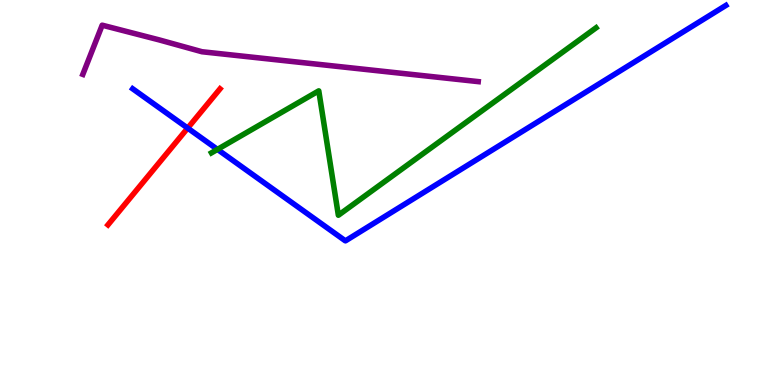[{'lines': ['blue', 'red'], 'intersections': [{'x': 2.42, 'y': 6.67}]}, {'lines': ['green', 'red'], 'intersections': []}, {'lines': ['purple', 'red'], 'intersections': []}, {'lines': ['blue', 'green'], 'intersections': [{'x': 2.81, 'y': 6.12}]}, {'lines': ['blue', 'purple'], 'intersections': []}, {'lines': ['green', 'purple'], 'intersections': []}]